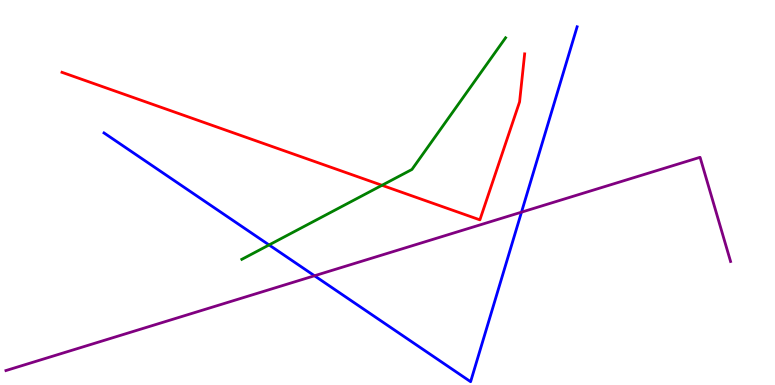[{'lines': ['blue', 'red'], 'intersections': []}, {'lines': ['green', 'red'], 'intersections': [{'x': 4.93, 'y': 5.19}]}, {'lines': ['purple', 'red'], 'intersections': []}, {'lines': ['blue', 'green'], 'intersections': [{'x': 3.47, 'y': 3.64}]}, {'lines': ['blue', 'purple'], 'intersections': [{'x': 4.06, 'y': 2.84}, {'x': 6.73, 'y': 4.49}]}, {'lines': ['green', 'purple'], 'intersections': []}]